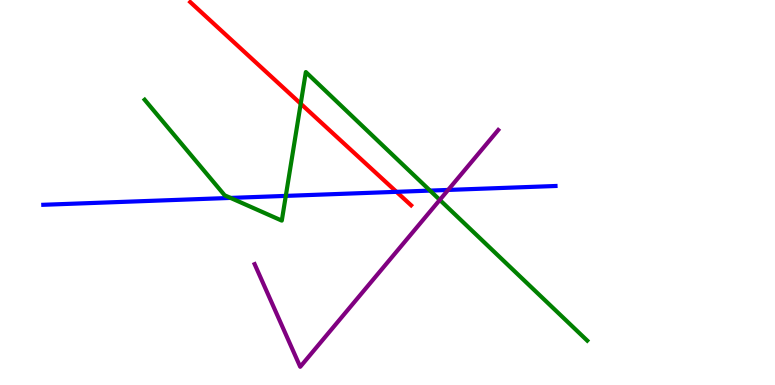[{'lines': ['blue', 'red'], 'intersections': [{'x': 5.12, 'y': 5.02}]}, {'lines': ['green', 'red'], 'intersections': [{'x': 3.88, 'y': 7.31}]}, {'lines': ['purple', 'red'], 'intersections': []}, {'lines': ['blue', 'green'], 'intersections': [{'x': 2.97, 'y': 4.86}, {'x': 3.69, 'y': 4.91}, {'x': 5.55, 'y': 5.05}]}, {'lines': ['blue', 'purple'], 'intersections': [{'x': 5.78, 'y': 5.07}]}, {'lines': ['green', 'purple'], 'intersections': [{'x': 5.67, 'y': 4.81}]}]